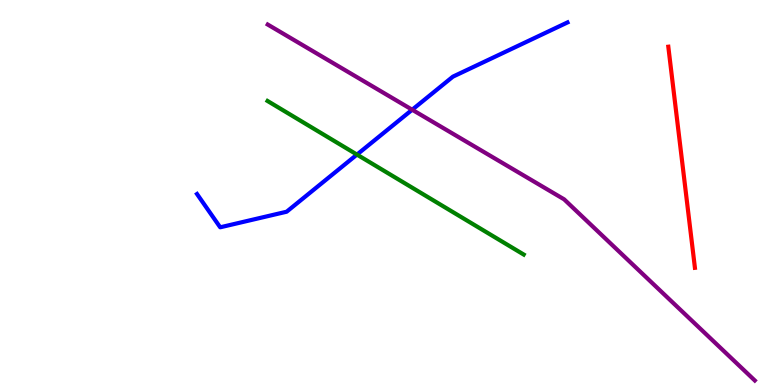[{'lines': ['blue', 'red'], 'intersections': []}, {'lines': ['green', 'red'], 'intersections': []}, {'lines': ['purple', 'red'], 'intersections': []}, {'lines': ['blue', 'green'], 'intersections': [{'x': 4.61, 'y': 5.98}]}, {'lines': ['blue', 'purple'], 'intersections': [{'x': 5.32, 'y': 7.15}]}, {'lines': ['green', 'purple'], 'intersections': []}]